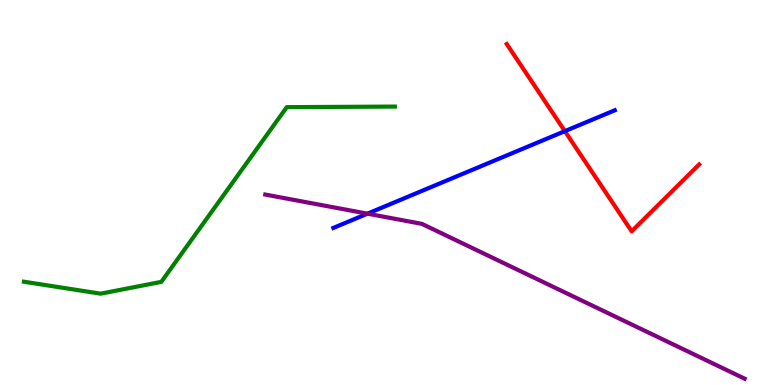[{'lines': ['blue', 'red'], 'intersections': [{'x': 7.29, 'y': 6.59}]}, {'lines': ['green', 'red'], 'intersections': []}, {'lines': ['purple', 'red'], 'intersections': []}, {'lines': ['blue', 'green'], 'intersections': []}, {'lines': ['blue', 'purple'], 'intersections': [{'x': 4.74, 'y': 4.45}]}, {'lines': ['green', 'purple'], 'intersections': []}]